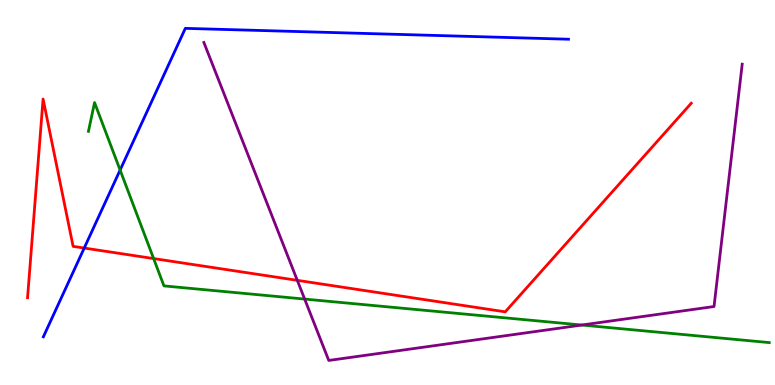[{'lines': ['blue', 'red'], 'intersections': [{'x': 1.09, 'y': 3.56}]}, {'lines': ['green', 'red'], 'intersections': [{'x': 1.98, 'y': 3.28}]}, {'lines': ['purple', 'red'], 'intersections': [{'x': 3.84, 'y': 2.72}]}, {'lines': ['blue', 'green'], 'intersections': [{'x': 1.55, 'y': 5.58}]}, {'lines': ['blue', 'purple'], 'intersections': []}, {'lines': ['green', 'purple'], 'intersections': [{'x': 3.93, 'y': 2.23}, {'x': 7.51, 'y': 1.56}]}]